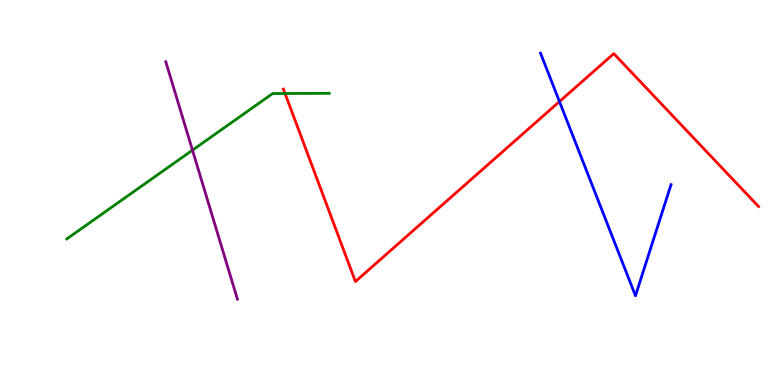[{'lines': ['blue', 'red'], 'intersections': [{'x': 7.22, 'y': 7.36}]}, {'lines': ['green', 'red'], 'intersections': [{'x': 3.68, 'y': 7.57}]}, {'lines': ['purple', 'red'], 'intersections': []}, {'lines': ['blue', 'green'], 'intersections': []}, {'lines': ['blue', 'purple'], 'intersections': []}, {'lines': ['green', 'purple'], 'intersections': [{'x': 2.48, 'y': 6.1}]}]